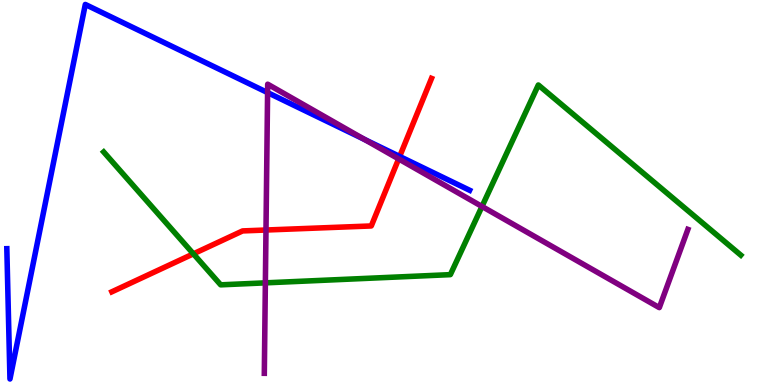[{'lines': ['blue', 'red'], 'intersections': [{'x': 5.16, 'y': 5.94}]}, {'lines': ['green', 'red'], 'intersections': [{'x': 2.5, 'y': 3.41}]}, {'lines': ['purple', 'red'], 'intersections': [{'x': 3.43, 'y': 4.03}, {'x': 5.14, 'y': 5.87}]}, {'lines': ['blue', 'green'], 'intersections': []}, {'lines': ['blue', 'purple'], 'intersections': [{'x': 3.45, 'y': 7.6}, {'x': 4.7, 'y': 6.38}]}, {'lines': ['green', 'purple'], 'intersections': [{'x': 3.42, 'y': 2.65}, {'x': 6.22, 'y': 4.64}]}]